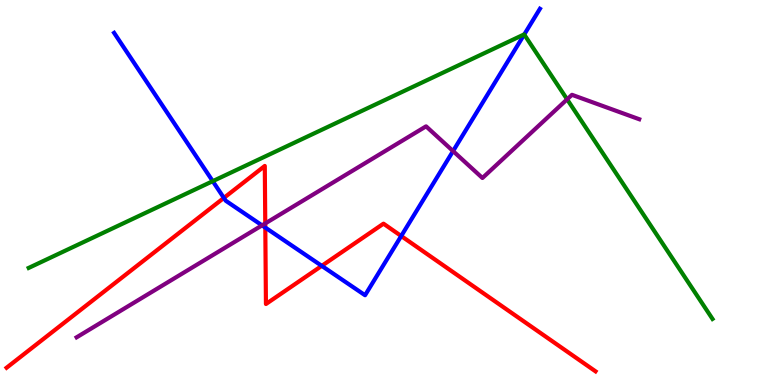[{'lines': ['blue', 'red'], 'intersections': [{'x': 2.89, 'y': 4.86}, {'x': 3.42, 'y': 4.09}, {'x': 4.15, 'y': 3.09}, {'x': 5.18, 'y': 3.87}]}, {'lines': ['green', 'red'], 'intersections': []}, {'lines': ['purple', 'red'], 'intersections': [{'x': 3.42, 'y': 4.2}]}, {'lines': ['blue', 'green'], 'intersections': [{'x': 2.75, 'y': 5.29}, {'x': 6.76, 'y': 9.1}]}, {'lines': ['blue', 'purple'], 'intersections': [{'x': 3.38, 'y': 4.15}, {'x': 5.85, 'y': 6.08}]}, {'lines': ['green', 'purple'], 'intersections': [{'x': 7.32, 'y': 7.42}]}]